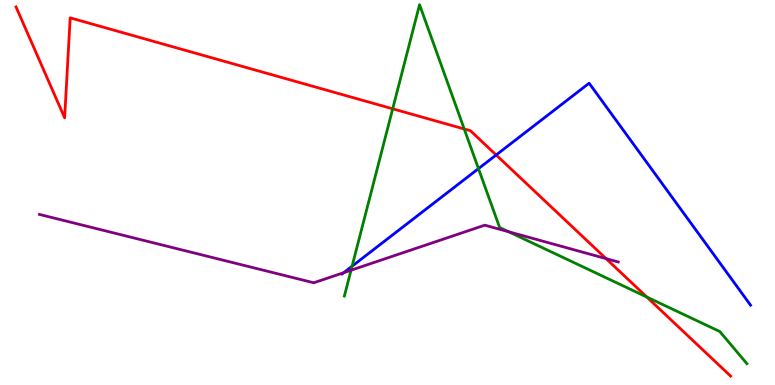[{'lines': ['blue', 'red'], 'intersections': [{'x': 6.4, 'y': 5.97}]}, {'lines': ['green', 'red'], 'intersections': [{'x': 5.07, 'y': 7.17}, {'x': 5.99, 'y': 6.65}, {'x': 8.35, 'y': 2.29}]}, {'lines': ['purple', 'red'], 'intersections': [{'x': 7.82, 'y': 3.28}]}, {'lines': ['blue', 'green'], 'intersections': [{'x': 4.54, 'y': 3.09}, {'x': 6.17, 'y': 5.62}]}, {'lines': ['blue', 'purple'], 'intersections': [{'x': 4.43, 'y': 2.92}]}, {'lines': ['green', 'purple'], 'intersections': [{'x': 4.53, 'y': 2.98}, {'x': 6.56, 'y': 3.98}]}]